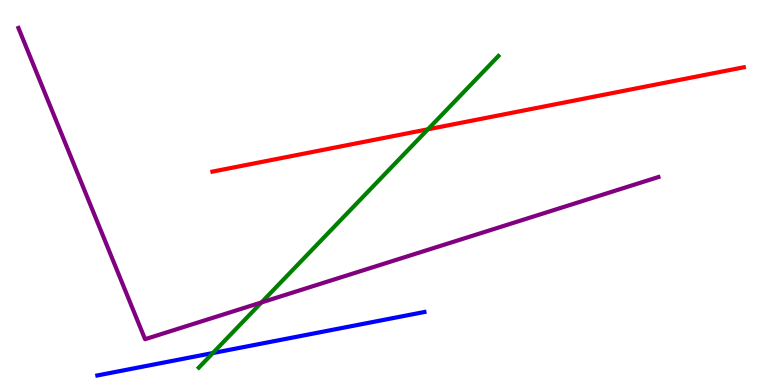[{'lines': ['blue', 'red'], 'intersections': []}, {'lines': ['green', 'red'], 'intersections': [{'x': 5.52, 'y': 6.64}]}, {'lines': ['purple', 'red'], 'intersections': []}, {'lines': ['blue', 'green'], 'intersections': [{'x': 2.75, 'y': 0.83}]}, {'lines': ['blue', 'purple'], 'intersections': []}, {'lines': ['green', 'purple'], 'intersections': [{'x': 3.37, 'y': 2.14}]}]